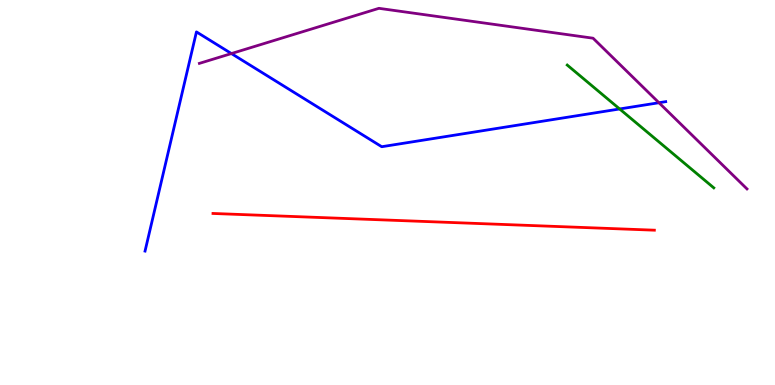[{'lines': ['blue', 'red'], 'intersections': []}, {'lines': ['green', 'red'], 'intersections': []}, {'lines': ['purple', 'red'], 'intersections': []}, {'lines': ['blue', 'green'], 'intersections': [{'x': 8.0, 'y': 7.17}]}, {'lines': ['blue', 'purple'], 'intersections': [{'x': 2.99, 'y': 8.61}, {'x': 8.5, 'y': 7.33}]}, {'lines': ['green', 'purple'], 'intersections': []}]